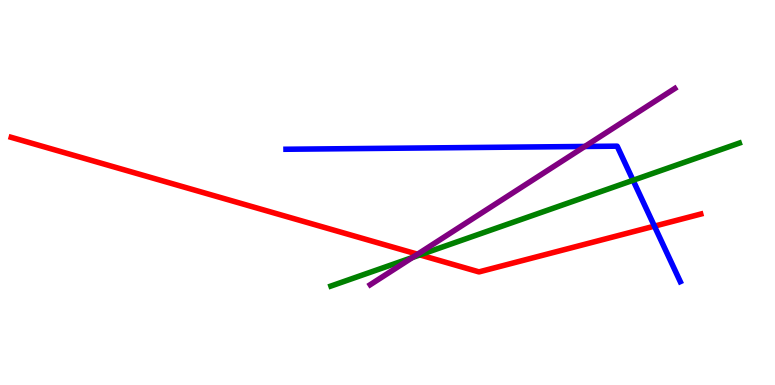[{'lines': ['blue', 'red'], 'intersections': [{'x': 8.44, 'y': 4.13}]}, {'lines': ['green', 'red'], 'intersections': [{'x': 5.42, 'y': 3.38}]}, {'lines': ['purple', 'red'], 'intersections': [{'x': 5.39, 'y': 3.4}]}, {'lines': ['blue', 'green'], 'intersections': [{'x': 8.17, 'y': 5.32}]}, {'lines': ['blue', 'purple'], 'intersections': [{'x': 7.55, 'y': 6.2}]}, {'lines': ['green', 'purple'], 'intersections': [{'x': 5.32, 'y': 3.31}]}]